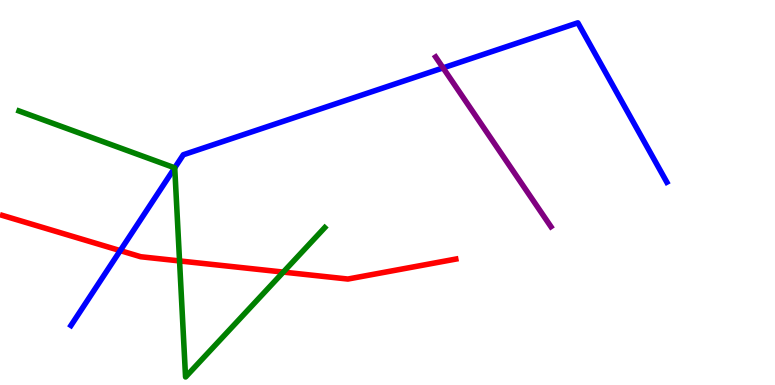[{'lines': ['blue', 'red'], 'intersections': [{'x': 1.55, 'y': 3.49}]}, {'lines': ['green', 'red'], 'intersections': [{'x': 2.32, 'y': 3.22}, {'x': 3.66, 'y': 2.93}]}, {'lines': ['purple', 'red'], 'intersections': []}, {'lines': ['blue', 'green'], 'intersections': [{'x': 2.25, 'y': 5.64}]}, {'lines': ['blue', 'purple'], 'intersections': [{'x': 5.72, 'y': 8.24}]}, {'lines': ['green', 'purple'], 'intersections': []}]